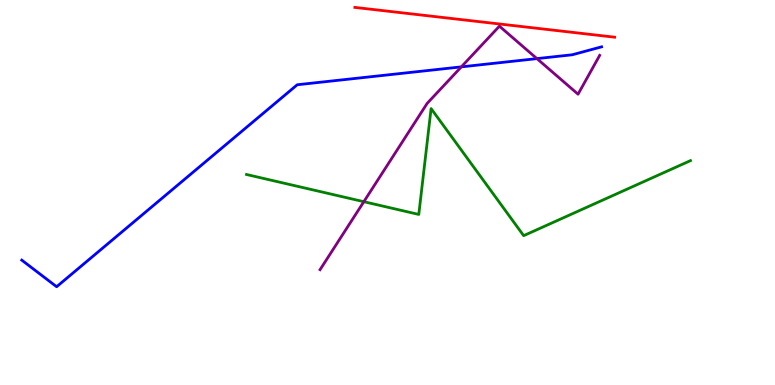[{'lines': ['blue', 'red'], 'intersections': []}, {'lines': ['green', 'red'], 'intersections': []}, {'lines': ['purple', 'red'], 'intersections': []}, {'lines': ['blue', 'green'], 'intersections': []}, {'lines': ['blue', 'purple'], 'intersections': [{'x': 5.95, 'y': 8.26}, {'x': 6.93, 'y': 8.48}]}, {'lines': ['green', 'purple'], 'intersections': [{'x': 4.69, 'y': 4.76}]}]